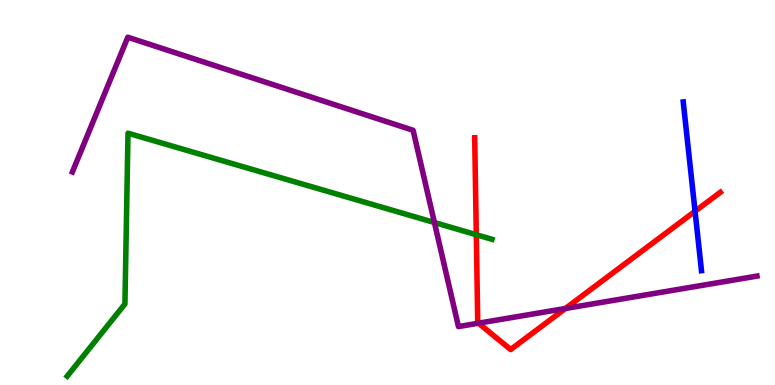[{'lines': ['blue', 'red'], 'intersections': [{'x': 8.97, 'y': 4.51}]}, {'lines': ['green', 'red'], 'intersections': [{'x': 6.15, 'y': 3.9}]}, {'lines': ['purple', 'red'], 'intersections': [{'x': 6.17, 'y': 1.61}, {'x': 7.3, 'y': 1.99}]}, {'lines': ['blue', 'green'], 'intersections': []}, {'lines': ['blue', 'purple'], 'intersections': []}, {'lines': ['green', 'purple'], 'intersections': [{'x': 5.61, 'y': 4.22}]}]